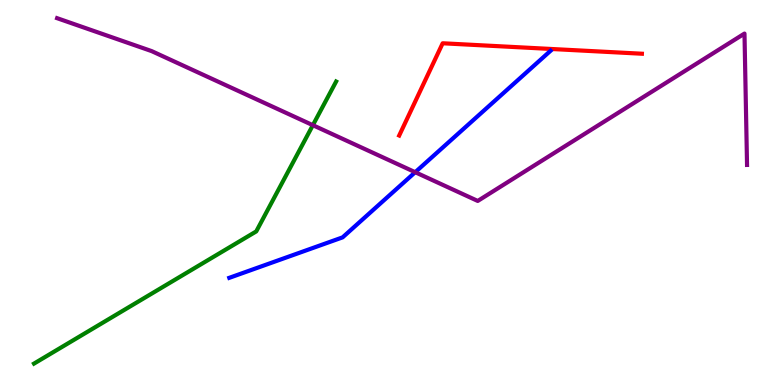[{'lines': ['blue', 'red'], 'intersections': []}, {'lines': ['green', 'red'], 'intersections': []}, {'lines': ['purple', 'red'], 'intersections': []}, {'lines': ['blue', 'green'], 'intersections': []}, {'lines': ['blue', 'purple'], 'intersections': [{'x': 5.36, 'y': 5.53}]}, {'lines': ['green', 'purple'], 'intersections': [{'x': 4.04, 'y': 6.75}]}]